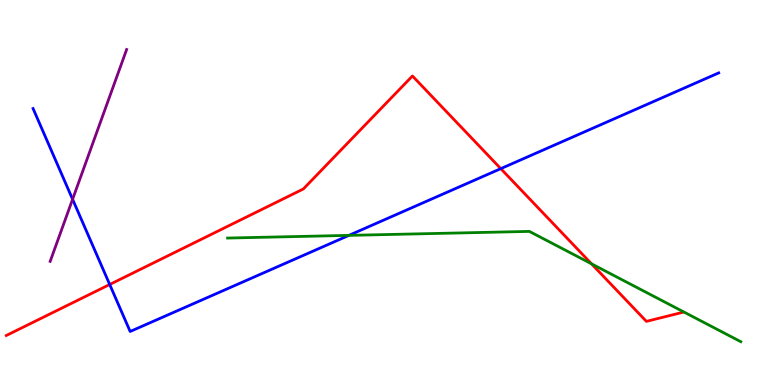[{'lines': ['blue', 'red'], 'intersections': [{'x': 1.42, 'y': 2.61}, {'x': 6.46, 'y': 5.62}]}, {'lines': ['green', 'red'], 'intersections': [{'x': 7.63, 'y': 3.15}]}, {'lines': ['purple', 'red'], 'intersections': []}, {'lines': ['blue', 'green'], 'intersections': [{'x': 4.5, 'y': 3.89}]}, {'lines': ['blue', 'purple'], 'intersections': [{'x': 0.937, 'y': 4.82}]}, {'lines': ['green', 'purple'], 'intersections': []}]